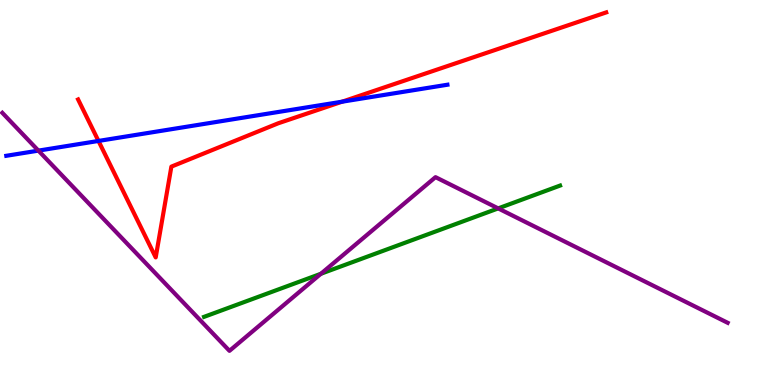[{'lines': ['blue', 'red'], 'intersections': [{'x': 1.27, 'y': 6.34}, {'x': 4.41, 'y': 7.36}]}, {'lines': ['green', 'red'], 'intersections': []}, {'lines': ['purple', 'red'], 'intersections': []}, {'lines': ['blue', 'green'], 'intersections': []}, {'lines': ['blue', 'purple'], 'intersections': [{'x': 0.496, 'y': 6.09}]}, {'lines': ['green', 'purple'], 'intersections': [{'x': 4.14, 'y': 2.89}, {'x': 6.43, 'y': 4.59}]}]